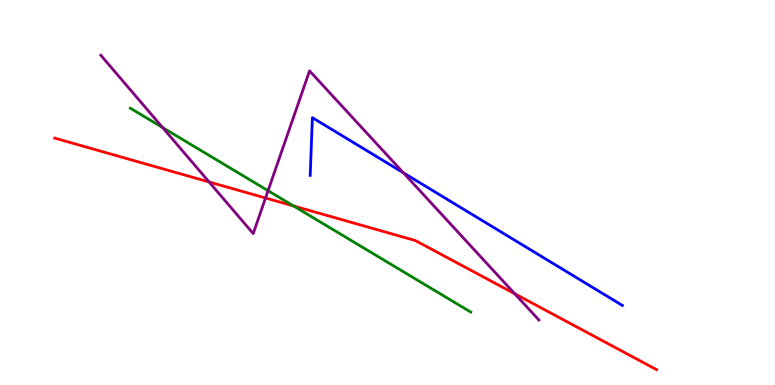[{'lines': ['blue', 'red'], 'intersections': []}, {'lines': ['green', 'red'], 'intersections': [{'x': 3.79, 'y': 4.65}]}, {'lines': ['purple', 'red'], 'intersections': [{'x': 2.7, 'y': 5.27}, {'x': 3.43, 'y': 4.86}, {'x': 6.64, 'y': 2.37}]}, {'lines': ['blue', 'green'], 'intersections': []}, {'lines': ['blue', 'purple'], 'intersections': [{'x': 5.2, 'y': 5.51}]}, {'lines': ['green', 'purple'], 'intersections': [{'x': 2.1, 'y': 6.69}, {'x': 3.46, 'y': 5.05}]}]